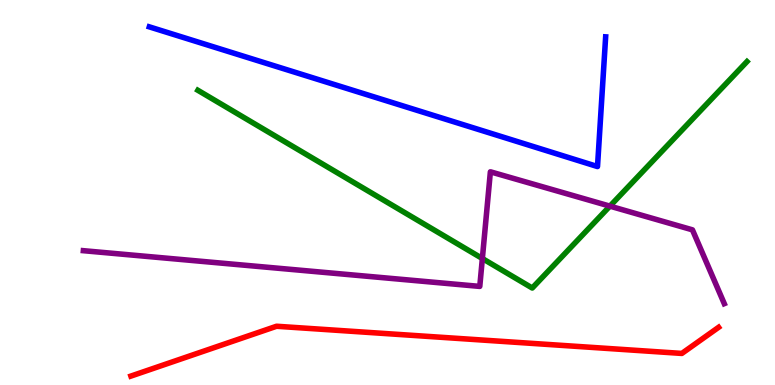[{'lines': ['blue', 'red'], 'intersections': []}, {'lines': ['green', 'red'], 'intersections': []}, {'lines': ['purple', 'red'], 'intersections': []}, {'lines': ['blue', 'green'], 'intersections': []}, {'lines': ['blue', 'purple'], 'intersections': []}, {'lines': ['green', 'purple'], 'intersections': [{'x': 6.22, 'y': 3.29}, {'x': 7.87, 'y': 4.65}]}]